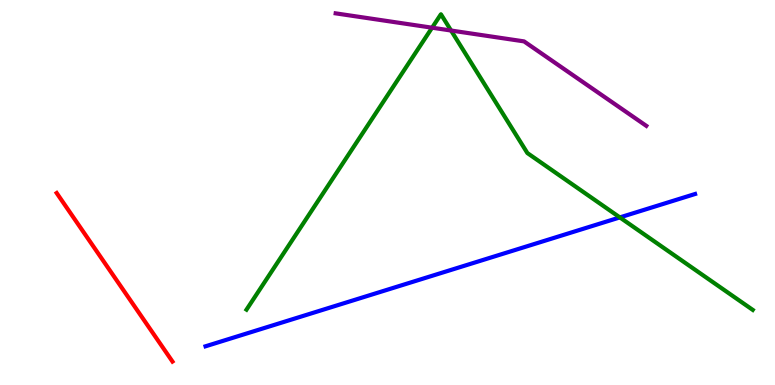[{'lines': ['blue', 'red'], 'intersections': []}, {'lines': ['green', 'red'], 'intersections': []}, {'lines': ['purple', 'red'], 'intersections': []}, {'lines': ['blue', 'green'], 'intersections': [{'x': 8.0, 'y': 4.35}]}, {'lines': ['blue', 'purple'], 'intersections': []}, {'lines': ['green', 'purple'], 'intersections': [{'x': 5.58, 'y': 9.28}, {'x': 5.82, 'y': 9.21}]}]